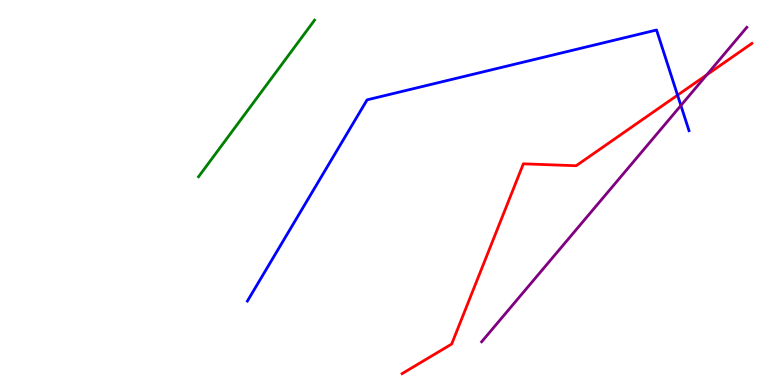[{'lines': ['blue', 'red'], 'intersections': [{'x': 8.74, 'y': 7.53}]}, {'lines': ['green', 'red'], 'intersections': []}, {'lines': ['purple', 'red'], 'intersections': [{'x': 9.12, 'y': 8.06}]}, {'lines': ['blue', 'green'], 'intersections': []}, {'lines': ['blue', 'purple'], 'intersections': [{'x': 8.79, 'y': 7.26}]}, {'lines': ['green', 'purple'], 'intersections': []}]